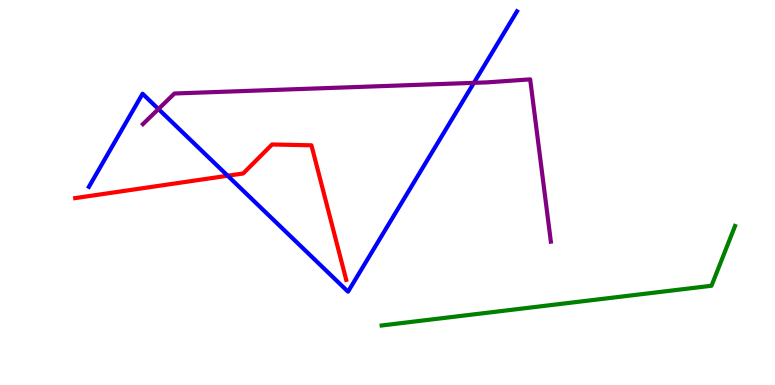[{'lines': ['blue', 'red'], 'intersections': [{'x': 2.94, 'y': 5.44}]}, {'lines': ['green', 'red'], 'intersections': []}, {'lines': ['purple', 'red'], 'intersections': []}, {'lines': ['blue', 'green'], 'intersections': []}, {'lines': ['blue', 'purple'], 'intersections': [{'x': 2.04, 'y': 7.17}, {'x': 6.11, 'y': 7.85}]}, {'lines': ['green', 'purple'], 'intersections': []}]